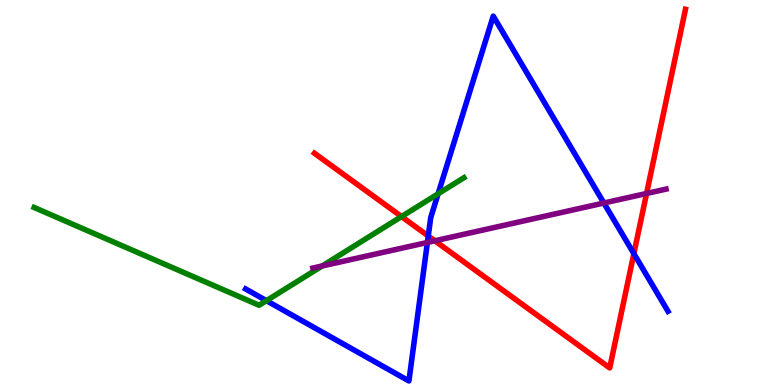[{'lines': ['blue', 'red'], 'intersections': [{'x': 5.53, 'y': 3.87}, {'x': 8.18, 'y': 3.41}]}, {'lines': ['green', 'red'], 'intersections': [{'x': 5.18, 'y': 4.37}]}, {'lines': ['purple', 'red'], 'intersections': [{'x': 5.61, 'y': 3.75}, {'x': 8.34, 'y': 4.97}]}, {'lines': ['blue', 'green'], 'intersections': [{'x': 3.44, 'y': 2.19}, {'x': 5.65, 'y': 4.97}]}, {'lines': ['blue', 'purple'], 'intersections': [{'x': 5.51, 'y': 3.7}, {'x': 7.79, 'y': 4.73}]}, {'lines': ['green', 'purple'], 'intersections': [{'x': 4.16, 'y': 3.09}]}]